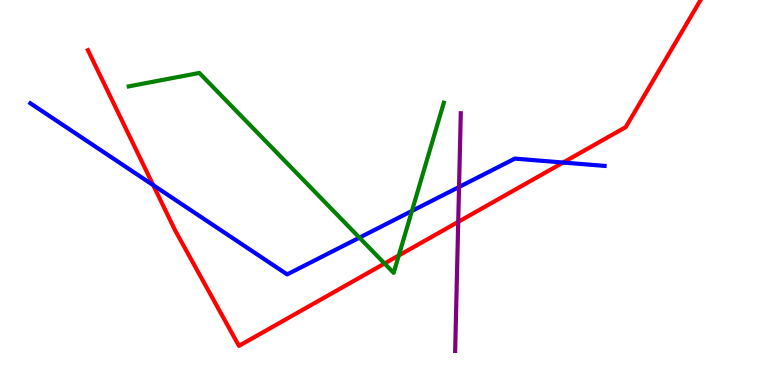[{'lines': ['blue', 'red'], 'intersections': [{'x': 1.98, 'y': 5.19}, {'x': 7.27, 'y': 5.78}]}, {'lines': ['green', 'red'], 'intersections': [{'x': 4.96, 'y': 3.16}, {'x': 5.15, 'y': 3.36}]}, {'lines': ['purple', 'red'], 'intersections': [{'x': 5.91, 'y': 4.24}]}, {'lines': ['blue', 'green'], 'intersections': [{'x': 4.64, 'y': 3.83}, {'x': 5.32, 'y': 4.52}]}, {'lines': ['blue', 'purple'], 'intersections': [{'x': 5.92, 'y': 5.14}]}, {'lines': ['green', 'purple'], 'intersections': []}]